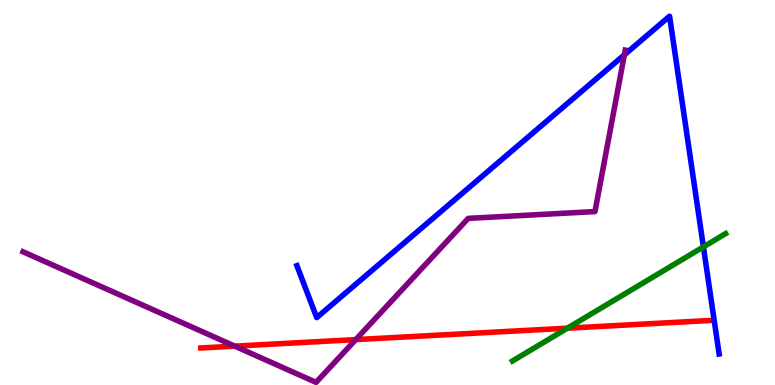[{'lines': ['blue', 'red'], 'intersections': []}, {'lines': ['green', 'red'], 'intersections': [{'x': 7.32, 'y': 1.48}]}, {'lines': ['purple', 'red'], 'intersections': [{'x': 3.03, 'y': 1.01}, {'x': 4.59, 'y': 1.18}]}, {'lines': ['blue', 'green'], 'intersections': [{'x': 9.08, 'y': 3.59}]}, {'lines': ['blue', 'purple'], 'intersections': [{'x': 8.06, 'y': 8.58}]}, {'lines': ['green', 'purple'], 'intersections': []}]